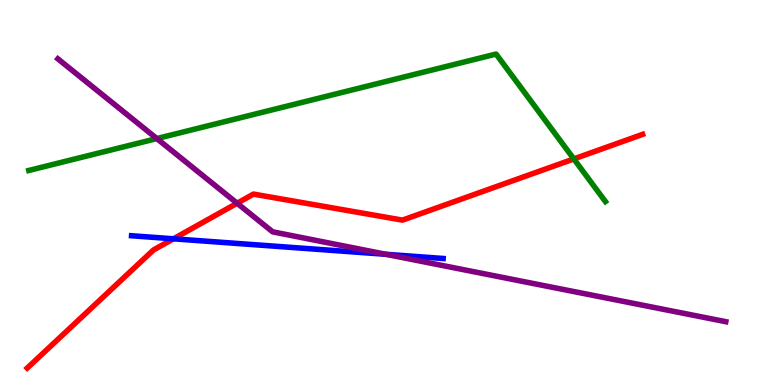[{'lines': ['blue', 'red'], 'intersections': [{'x': 2.24, 'y': 3.8}]}, {'lines': ['green', 'red'], 'intersections': [{'x': 7.4, 'y': 5.87}]}, {'lines': ['purple', 'red'], 'intersections': [{'x': 3.06, 'y': 4.72}]}, {'lines': ['blue', 'green'], 'intersections': []}, {'lines': ['blue', 'purple'], 'intersections': [{'x': 4.98, 'y': 3.39}]}, {'lines': ['green', 'purple'], 'intersections': [{'x': 2.02, 'y': 6.4}]}]